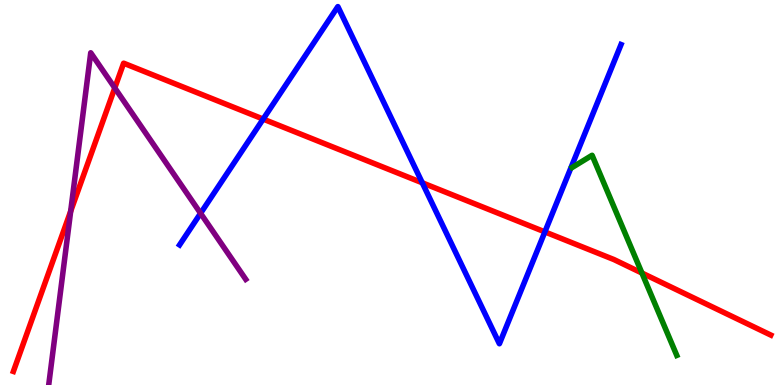[{'lines': ['blue', 'red'], 'intersections': [{'x': 3.4, 'y': 6.91}, {'x': 5.45, 'y': 5.25}, {'x': 7.03, 'y': 3.98}]}, {'lines': ['green', 'red'], 'intersections': [{'x': 8.28, 'y': 2.91}]}, {'lines': ['purple', 'red'], 'intersections': [{'x': 0.912, 'y': 4.51}, {'x': 1.48, 'y': 7.72}]}, {'lines': ['blue', 'green'], 'intersections': []}, {'lines': ['blue', 'purple'], 'intersections': [{'x': 2.59, 'y': 4.46}]}, {'lines': ['green', 'purple'], 'intersections': []}]